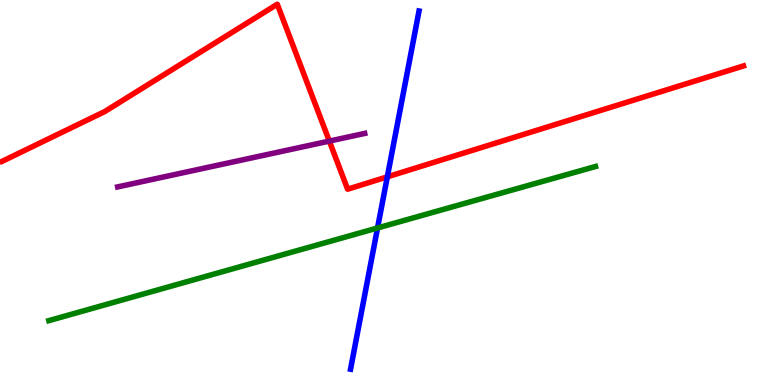[{'lines': ['blue', 'red'], 'intersections': [{'x': 5.0, 'y': 5.41}]}, {'lines': ['green', 'red'], 'intersections': []}, {'lines': ['purple', 'red'], 'intersections': [{'x': 4.25, 'y': 6.34}]}, {'lines': ['blue', 'green'], 'intersections': [{'x': 4.87, 'y': 4.08}]}, {'lines': ['blue', 'purple'], 'intersections': []}, {'lines': ['green', 'purple'], 'intersections': []}]